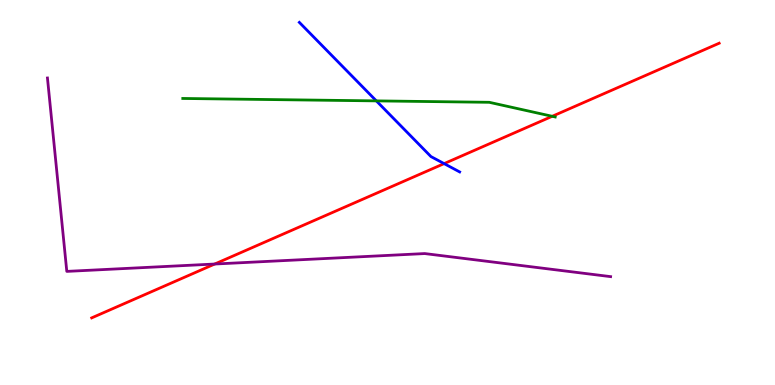[{'lines': ['blue', 'red'], 'intersections': [{'x': 5.73, 'y': 5.75}]}, {'lines': ['green', 'red'], 'intersections': [{'x': 7.13, 'y': 6.98}]}, {'lines': ['purple', 'red'], 'intersections': [{'x': 2.77, 'y': 3.14}]}, {'lines': ['blue', 'green'], 'intersections': [{'x': 4.86, 'y': 7.38}]}, {'lines': ['blue', 'purple'], 'intersections': []}, {'lines': ['green', 'purple'], 'intersections': []}]